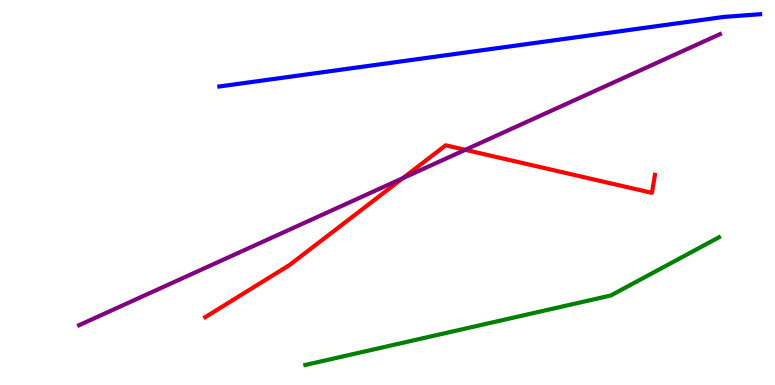[{'lines': ['blue', 'red'], 'intersections': []}, {'lines': ['green', 'red'], 'intersections': []}, {'lines': ['purple', 'red'], 'intersections': [{'x': 5.2, 'y': 5.37}, {'x': 6.0, 'y': 6.11}]}, {'lines': ['blue', 'green'], 'intersections': []}, {'lines': ['blue', 'purple'], 'intersections': []}, {'lines': ['green', 'purple'], 'intersections': []}]